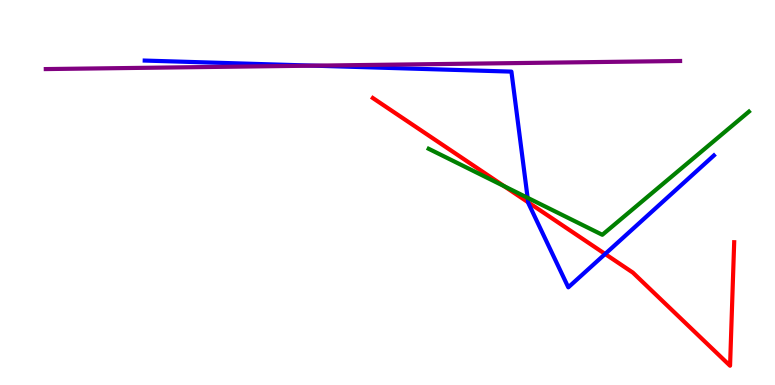[{'lines': ['blue', 'red'], 'intersections': [{'x': 6.82, 'y': 4.74}, {'x': 7.81, 'y': 3.4}]}, {'lines': ['green', 'red'], 'intersections': [{'x': 6.5, 'y': 5.16}]}, {'lines': ['purple', 'red'], 'intersections': []}, {'lines': ['blue', 'green'], 'intersections': [{'x': 6.81, 'y': 4.86}]}, {'lines': ['blue', 'purple'], 'intersections': [{'x': 4.05, 'y': 8.29}]}, {'lines': ['green', 'purple'], 'intersections': []}]